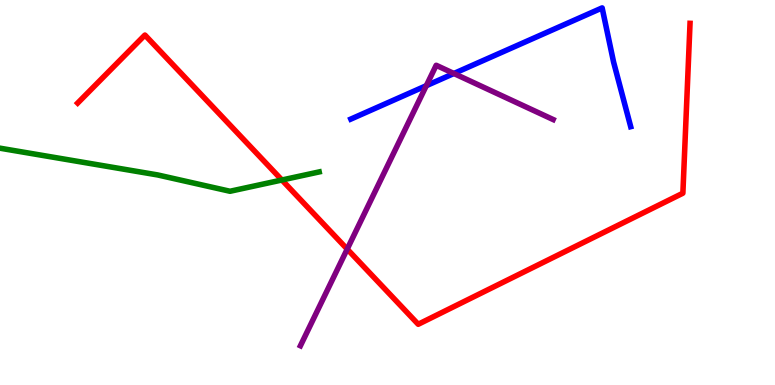[{'lines': ['blue', 'red'], 'intersections': []}, {'lines': ['green', 'red'], 'intersections': [{'x': 3.64, 'y': 5.32}]}, {'lines': ['purple', 'red'], 'intersections': [{'x': 4.48, 'y': 3.53}]}, {'lines': ['blue', 'green'], 'intersections': []}, {'lines': ['blue', 'purple'], 'intersections': [{'x': 5.5, 'y': 7.77}, {'x': 5.86, 'y': 8.09}]}, {'lines': ['green', 'purple'], 'intersections': []}]